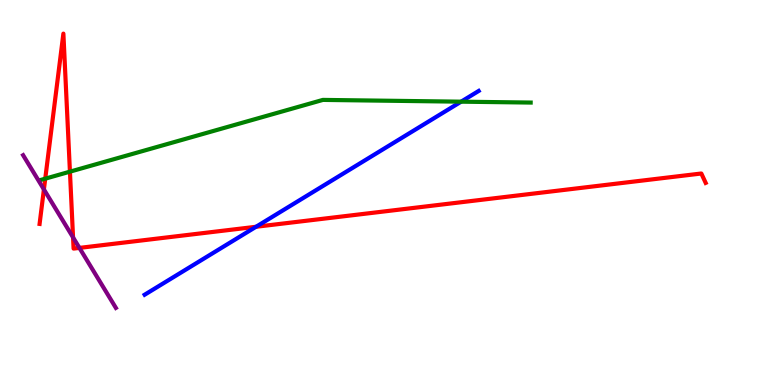[{'lines': ['blue', 'red'], 'intersections': [{'x': 3.3, 'y': 4.11}]}, {'lines': ['green', 'red'], 'intersections': [{'x': 0.584, 'y': 5.36}, {'x': 0.902, 'y': 5.54}]}, {'lines': ['purple', 'red'], 'intersections': [{'x': 0.567, 'y': 5.08}, {'x': 0.943, 'y': 3.83}, {'x': 1.02, 'y': 3.56}]}, {'lines': ['blue', 'green'], 'intersections': [{'x': 5.95, 'y': 7.36}]}, {'lines': ['blue', 'purple'], 'intersections': []}, {'lines': ['green', 'purple'], 'intersections': []}]